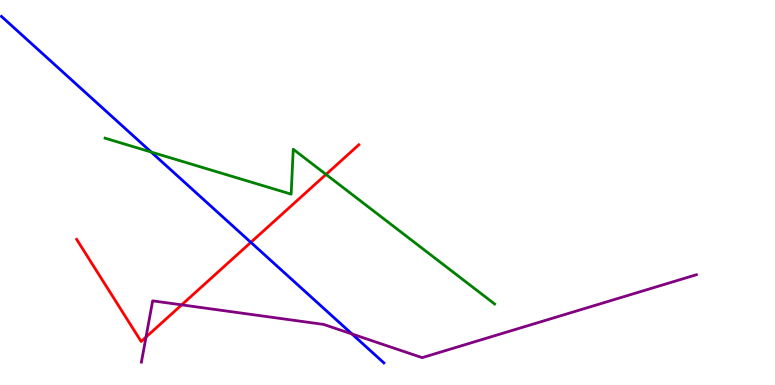[{'lines': ['blue', 'red'], 'intersections': [{'x': 3.24, 'y': 3.71}]}, {'lines': ['green', 'red'], 'intersections': [{'x': 4.21, 'y': 5.47}]}, {'lines': ['purple', 'red'], 'intersections': [{'x': 1.88, 'y': 1.24}, {'x': 2.34, 'y': 2.08}]}, {'lines': ['blue', 'green'], 'intersections': [{'x': 1.95, 'y': 6.05}]}, {'lines': ['blue', 'purple'], 'intersections': [{'x': 4.54, 'y': 1.32}]}, {'lines': ['green', 'purple'], 'intersections': []}]